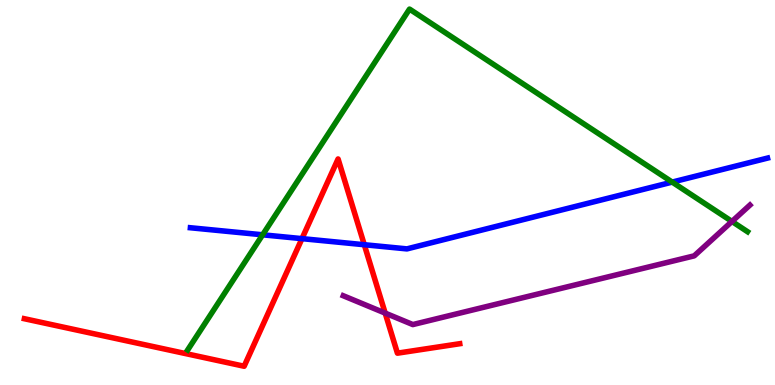[{'lines': ['blue', 'red'], 'intersections': [{'x': 3.9, 'y': 3.8}, {'x': 4.7, 'y': 3.64}]}, {'lines': ['green', 'red'], 'intersections': []}, {'lines': ['purple', 'red'], 'intersections': [{'x': 4.97, 'y': 1.87}]}, {'lines': ['blue', 'green'], 'intersections': [{'x': 3.39, 'y': 3.9}, {'x': 8.67, 'y': 5.27}]}, {'lines': ['blue', 'purple'], 'intersections': []}, {'lines': ['green', 'purple'], 'intersections': [{'x': 9.44, 'y': 4.25}]}]